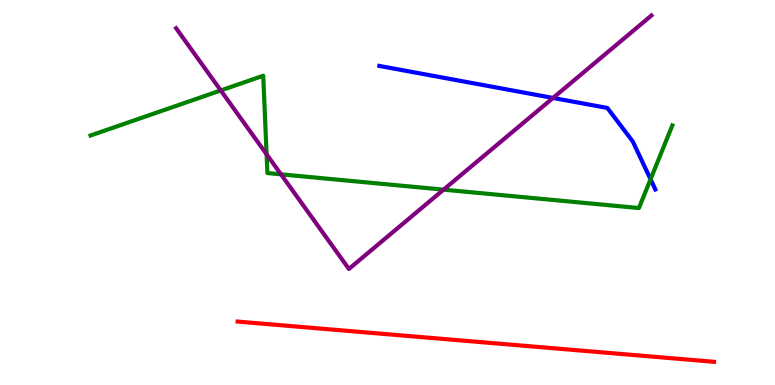[{'lines': ['blue', 'red'], 'intersections': []}, {'lines': ['green', 'red'], 'intersections': []}, {'lines': ['purple', 'red'], 'intersections': []}, {'lines': ['blue', 'green'], 'intersections': [{'x': 8.39, 'y': 5.34}]}, {'lines': ['blue', 'purple'], 'intersections': [{'x': 7.14, 'y': 7.46}]}, {'lines': ['green', 'purple'], 'intersections': [{'x': 2.85, 'y': 7.65}, {'x': 3.44, 'y': 5.99}, {'x': 3.63, 'y': 5.47}, {'x': 5.72, 'y': 5.07}]}]